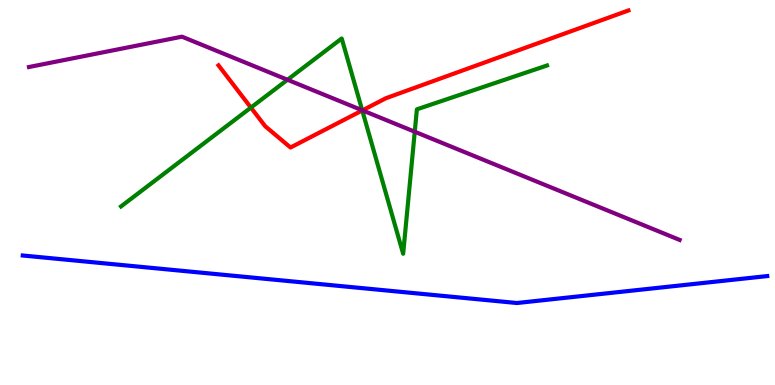[{'lines': ['blue', 'red'], 'intersections': []}, {'lines': ['green', 'red'], 'intersections': [{'x': 3.24, 'y': 7.21}, {'x': 4.67, 'y': 7.13}]}, {'lines': ['purple', 'red'], 'intersections': [{'x': 4.68, 'y': 7.13}]}, {'lines': ['blue', 'green'], 'intersections': []}, {'lines': ['blue', 'purple'], 'intersections': []}, {'lines': ['green', 'purple'], 'intersections': [{'x': 3.71, 'y': 7.93}, {'x': 4.67, 'y': 7.14}, {'x': 5.35, 'y': 6.58}]}]